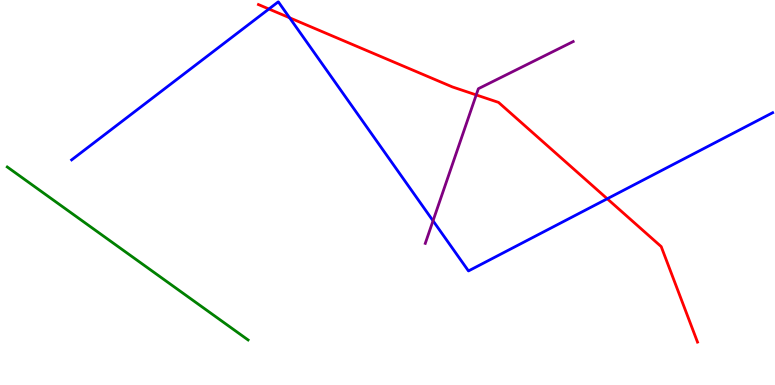[{'lines': ['blue', 'red'], 'intersections': [{'x': 3.47, 'y': 9.77}, {'x': 3.74, 'y': 9.54}, {'x': 7.84, 'y': 4.84}]}, {'lines': ['green', 'red'], 'intersections': []}, {'lines': ['purple', 'red'], 'intersections': [{'x': 6.14, 'y': 7.53}]}, {'lines': ['blue', 'green'], 'intersections': []}, {'lines': ['blue', 'purple'], 'intersections': [{'x': 5.59, 'y': 4.27}]}, {'lines': ['green', 'purple'], 'intersections': []}]